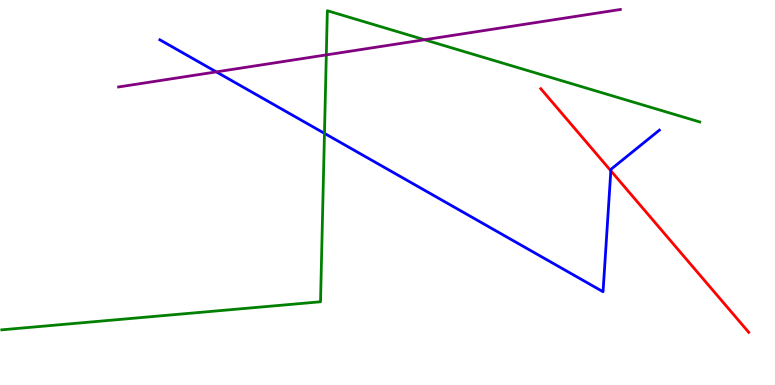[{'lines': ['blue', 'red'], 'intersections': [{'x': 7.88, 'y': 5.56}]}, {'lines': ['green', 'red'], 'intersections': []}, {'lines': ['purple', 'red'], 'intersections': []}, {'lines': ['blue', 'green'], 'intersections': [{'x': 4.19, 'y': 6.54}]}, {'lines': ['blue', 'purple'], 'intersections': [{'x': 2.79, 'y': 8.13}]}, {'lines': ['green', 'purple'], 'intersections': [{'x': 4.21, 'y': 8.57}, {'x': 5.48, 'y': 8.97}]}]